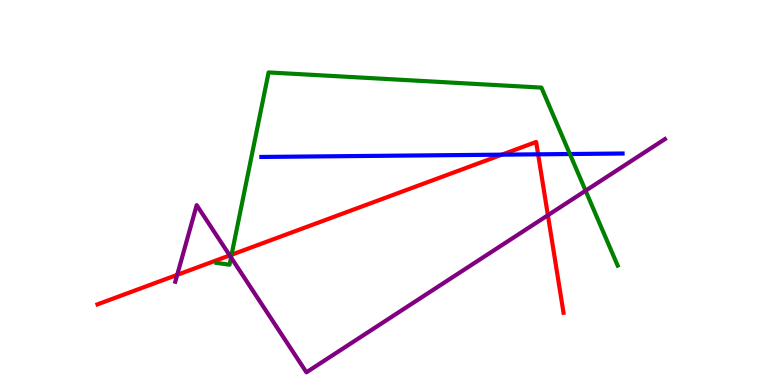[{'lines': ['blue', 'red'], 'intersections': [{'x': 6.48, 'y': 5.98}, {'x': 6.94, 'y': 5.99}]}, {'lines': ['green', 'red'], 'intersections': [{'x': 2.99, 'y': 3.38}]}, {'lines': ['purple', 'red'], 'intersections': [{'x': 2.29, 'y': 2.86}, {'x': 2.96, 'y': 3.37}, {'x': 7.07, 'y': 4.41}]}, {'lines': ['blue', 'green'], 'intersections': [{'x': 7.35, 'y': 6.0}]}, {'lines': ['blue', 'purple'], 'intersections': []}, {'lines': ['green', 'purple'], 'intersections': [{'x': 2.98, 'y': 3.31}, {'x': 7.56, 'y': 5.05}]}]